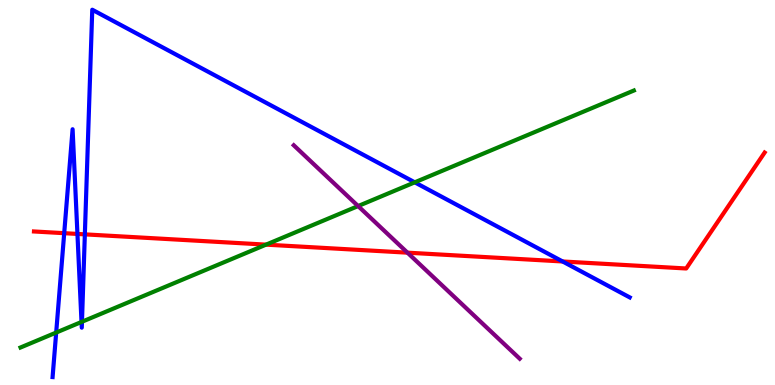[{'lines': ['blue', 'red'], 'intersections': [{'x': 0.828, 'y': 3.94}, {'x': 0.999, 'y': 3.92}, {'x': 1.09, 'y': 3.91}, {'x': 7.26, 'y': 3.21}]}, {'lines': ['green', 'red'], 'intersections': [{'x': 3.43, 'y': 3.65}]}, {'lines': ['purple', 'red'], 'intersections': [{'x': 5.26, 'y': 3.44}]}, {'lines': ['blue', 'green'], 'intersections': [{'x': 0.725, 'y': 1.36}, {'x': 1.05, 'y': 1.64}, {'x': 1.06, 'y': 1.64}, {'x': 5.35, 'y': 5.26}]}, {'lines': ['blue', 'purple'], 'intersections': []}, {'lines': ['green', 'purple'], 'intersections': [{'x': 4.62, 'y': 4.65}]}]